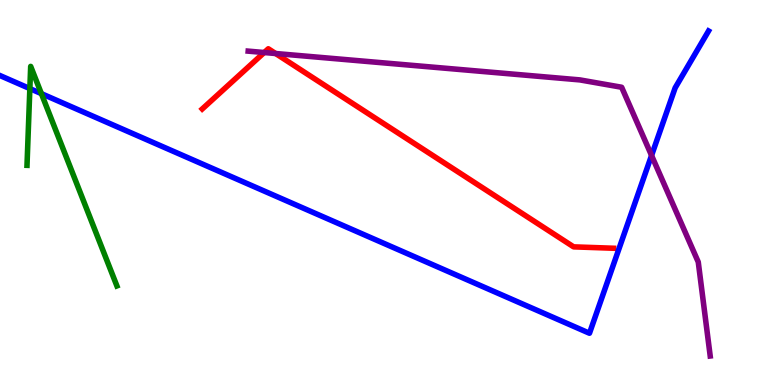[{'lines': ['blue', 'red'], 'intersections': []}, {'lines': ['green', 'red'], 'intersections': []}, {'lines': ['purple', 'red'], 'intersections': [{'x': 3.41, 'y': 8.64}, {'x': 3.56, 'y': 8.61}]}, {'lines': ['blue', 'green'], 'intersections': [{'x': 0.385, 'y': 7.7}, {'x': 0.534, 'y': 7.57}]}, {'lines': ['blue', 'purple'], 'intersections': [{'x': 8.41, 'y': 5.96}]}, {'lines': ['green', 'purple'], 'intersections': []}]